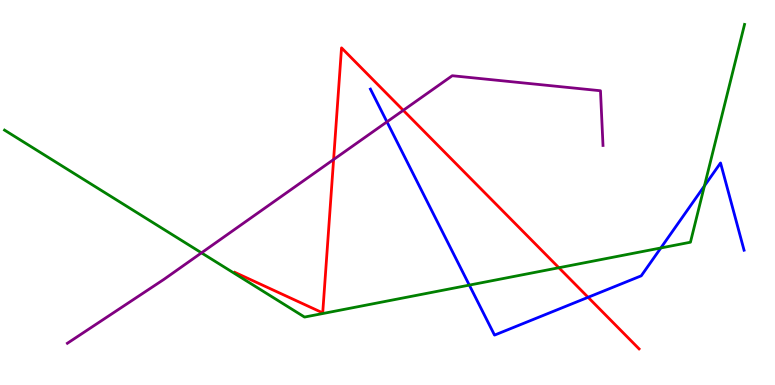[{'lines': ['blue', 'red'], 'intersections': [{'x': 7.59, 'y': 2.28}]}, {'lines': ['green', 'red'], 'intersections': [{'x': 7.21, 'y': 3.05}]}, {'lines': ['purple', 'red'], 'intersections': [{'x': 4.3, 'y': 5.86}, {'x': 5.2, 'y': 7.13}]}, {'lines': ['blue', 'green'], 'intersections': [{'x': 6.06, 'y': 2.59}, {'x': 8.53, 'y': 3.56}, {'x': 9.09, 'y': 5.17}]}, {'lines': ['blue', 'purple'], 'intersections': [{'x': 4.99, 'y': 6.84}]}, {'lines': ['green', 'purple'], 'intersections': [{'x': 2.6, 'y': 3.43}]}]